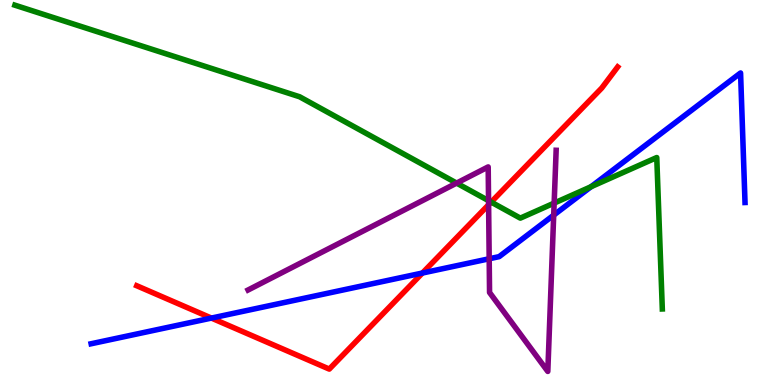[{'lines': ['blue', 'red'], 'intersections': [{'x': 2.73, 'y': 1.74}, {'x': 5.45, 'y': 2.91}]}, {'lines': ['green', 'red'], 'intersections': [{'x': 6.34, 'y': 4.75}]}, {'lines': ['purple', 'red'], 'intersections': [{'x': 6.3, 'y': 4.68}]}, {'lines': ['blue', 'green'], 'intersections': [{'x': 7.63, 'y': 5.15}]}, {'lines': ['blue', 'purple'], 'intersections': [{'x': 6.31, 'y': 3.28}, {'x': 7.14, 'y': 4.41}]}, {'lines': ['green', 'purple'], 'intersections': [{'x': 5.89, 'y': 5.24}, {'x': 6.3, 'y': 4.79}, {'x': 7.15, 'y': 4.72}]}]